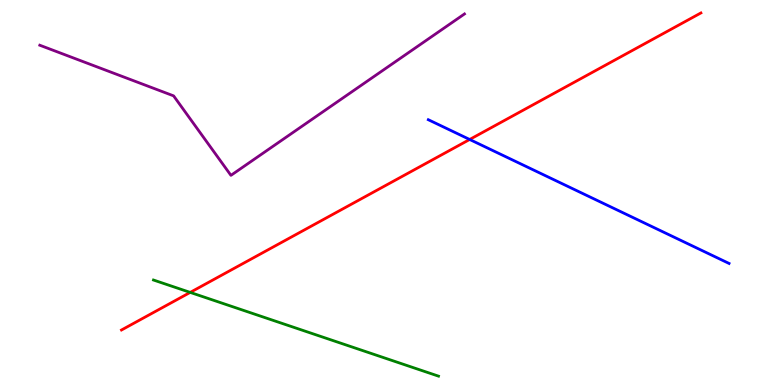[{'lines': ['blue', 'red'], 'intersections': [{'x': 6.06, 'y': 6.38}]}, {'lines': ['green', 'red'], 'intersections': [{'x': 2.45, 'y': 2.41}]}, {'lines': ['purple', 'red'], 'intersections': []}, {'lines': ['blue', 'green'], 'intersections': []}, {'lines': ['blue', 'purple'], 'intersections': []}, {'lines': ['green', 'purple'], 'intersections': []}]